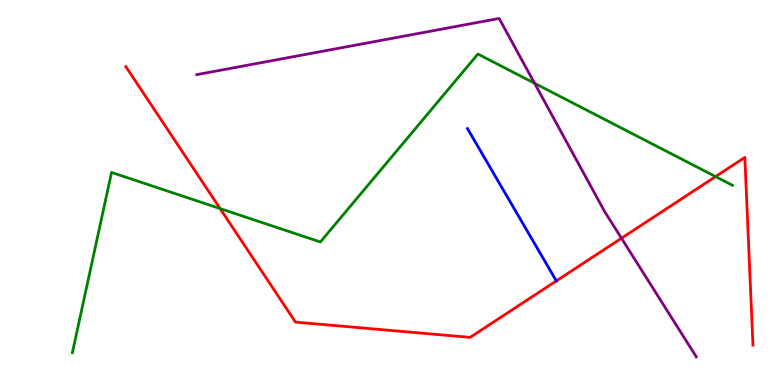[{'lines': ['blue', 'red'], 'intersections': [{'x': 7.18, 'y': 2.7}]}, {'lines': ['green', 'red'], 'intersections': [{'x': 2.84, 'y': 4.58}, {'x': 9.23, 'y': 5.41}]}, {'lines': ['purple', 'red'], 'intersections': [{'x': 8.02, 'y': 3.81}]}, {'lines': ['blue', 'green'], 'intersections': []}, {'lines': ['blue', 'purple'], 'intersections': []}, {'lines': ['green', 'purple'], 'intersections': [{'x': 6.9, 'y': 7.84}]}]